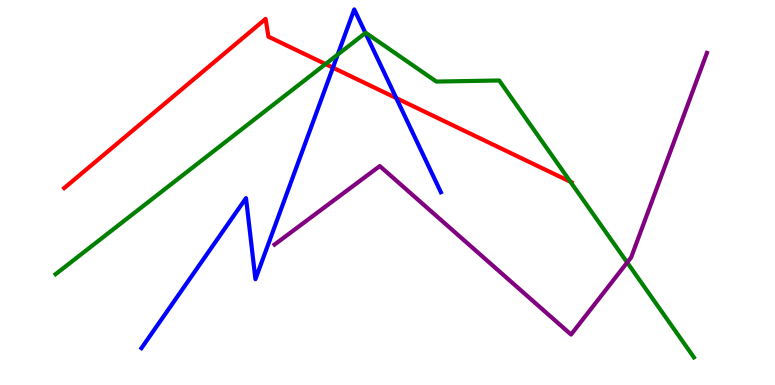[{'lines': ['blue', 'red'], 'intersections': [{'x': 4.3, 'y': 8.24}, {'x': 5.11, 'y': 7.45}]}, {'lines': ['green', 'red'], 'intersections': [{'x': 4.2, 'y': 8.34}, {'x': 7.36, 'y': 5.28}]}, {'lines': ['purple', 'red'], 'intersections': []}, {'lines': ['blue', 'green'], 'intersections': [{'x': 4.36, 'y': 8.58}, {'x': 4.72, 'y': 9.14}]}, {'lines': ['blue', 'purple'], 'intersections': []}, {'lines': ['green', 'purple'], 'intersections': [{'x': 8.09, 'y': 3.18}]}]